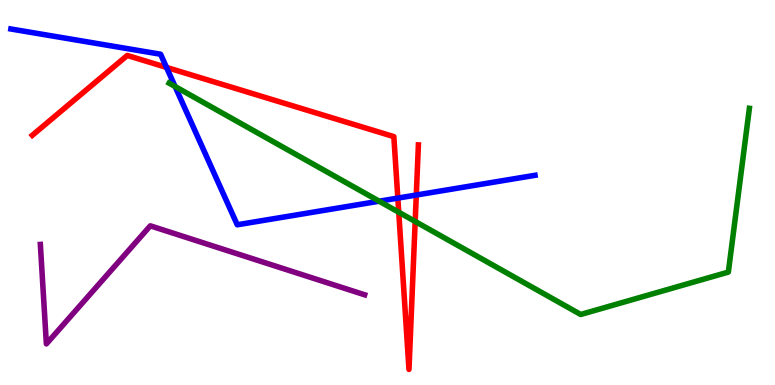[{'lines': ['blue', 'red'], 'intersections': [{'x': 2.15, 'y': 8.25}, {'x': 5.13, 'y': 4.85}, {'x': 5.37, 'y': 4.93}]}, {'lines': ['green', 'red'], 'intersections': [{'x': 5.15, 'y': 4.49}, {'x': 5.36, 'y': 4.25}]}, {'lines': ['purple', 'red'], 'intersections': []}, {'lines': ['blue', 'green'], 'intersections': [{'x': 2.26, 'y': 7.75}, {'x': 4.89, 'y': 4.77}]}, {'lines': ['blue', 'purple'], 'intersections': []}, {'lines': ['green', 'purple'], 'intersections': []}]